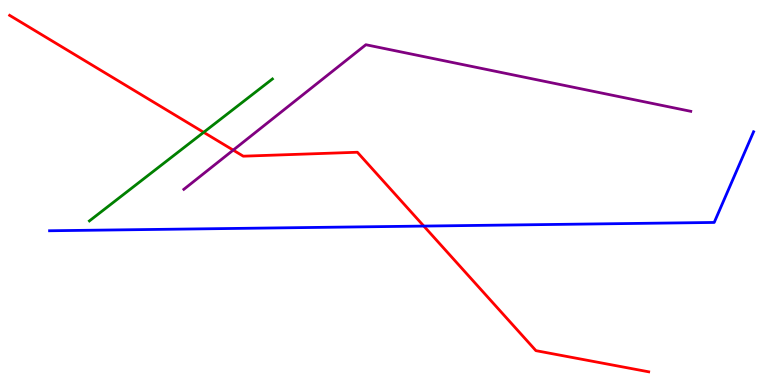[{'lines': ['blue', 'red'], 'intersections': [{'x': 5.47, 'y': 4.13}]}, {'lines': ['green', 'red'], 'intersections': [{'x': 2.63, 'y': 6.56}]}, {'lines': ['purple', 'red'], 'intersections': [{'x': 3.01, 'y': 6.1}]}, {'lines': ['blue', 'green'], 'intersections': []}, {'lines': ['blue', 'purple'], 'intersections': []}, {'lines': ['green', 'purple'], 'intersections': []}]